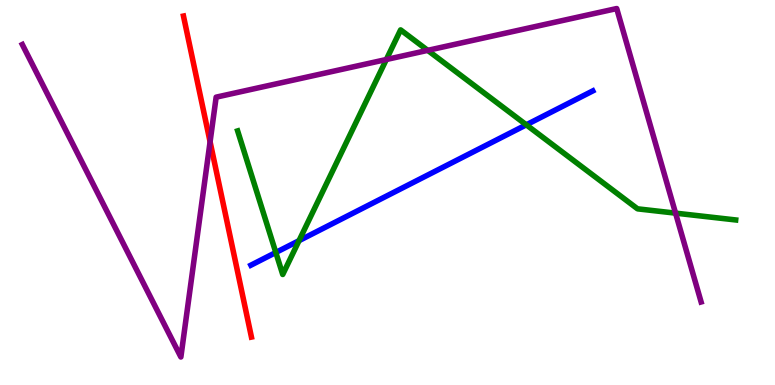[{'lines': ['blue', 'red'], 'intersections': []}, {'lines': ['green', 'red'], 'intersections': []}, {'lines': ['purple', 'red'], 'intersections': [{'x': 2.71, 'y': 6.32}]}, {'lines': ['blue', 'green'], 'intersections': [{'x': 3.56, 'y': 3.44}, {'x': 3.86, 'y': 3.75}, {'x': 6.79, 'y': 6.76}]}, {'lines': ['blue', 'purple'], 'intersections': []}, {'lines': ['green', 'purple'], 'intersections': [{'x': 4.98, 'y': 8.45}, {'x': 5.52, 'y': 8.69}, {'x': 8.72, 'y': 4.46}]}]